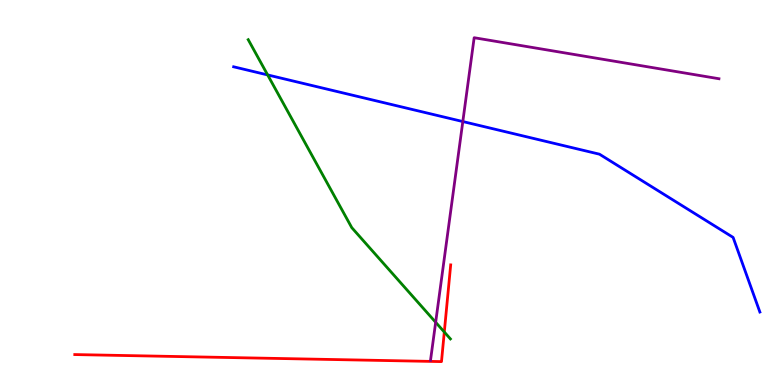[{'lines': ['blue', 'red'], 'intersections': []}, {'lines': ['green', 'red'], 'intersections': [{'x': 5.73, 'y': 1.38}]}, {'lines': ['purple', 'red'], 'intersections': []}, {'lines': ['blue', 'green'], 'intersections': [{'x': 3.45, 'y': 8.05}]}, {'lines': ['blue', 'purple'], 'intersections': [{'x': 5.97, 'y': 6.84}]}, {'lines': ['green', 'purple'], 'intersections': [{'x': 5.62, 'y': 1.63}]}]